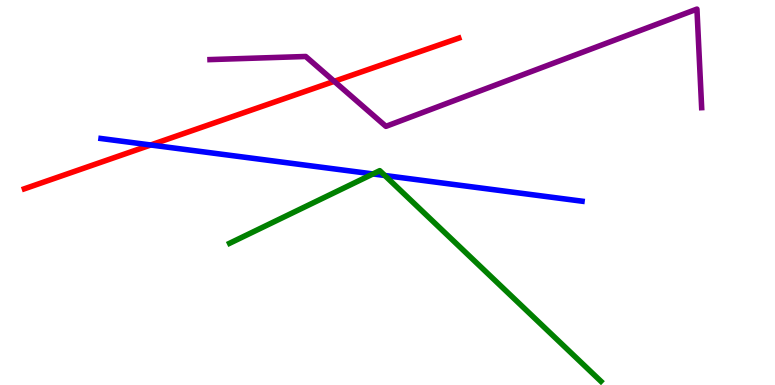[{'lines': ['blue', 'red'], 'intersections': [{'x': 1.94, 'y': 6.23}]}, {'lines': ['green', 'red'], 'intersections': []}, {'lines': ['purple', 'red'], 'intersections': [{'x': 4.31, 'y': 7.89}]}, {'lines': ['blue', 'green'], 'intersections': [{'x': 4.81, 'y': 5.48}, {'x': 4.97, 'y': 5.44}]}, {'lines': ['blue', 'purple'], 'intersections': []}, {'lines': ['green', 'purple'], 'intersections': []}]